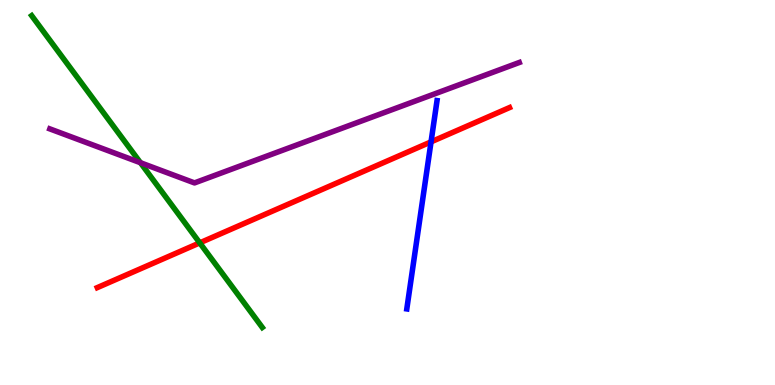[{'lines': ['blue', 'red'], 'intersections': [{'x': 5.56, 'y': 6.32}]}, {'lines': ['green', 'red'], 'intersections': [{'x': 2.58, 'y': 3.69}]}, {'lines': ['purple', 'red'], 'intersections': []}, {'lines': ['blue', 'green'], 'intersections': []}, {'lines': ['blue', 'purple'], 'intersections': []}, {'lines': ['green', 'purple'], 'intersections': [{'x': 1.81, 'y': 5.77}]}]